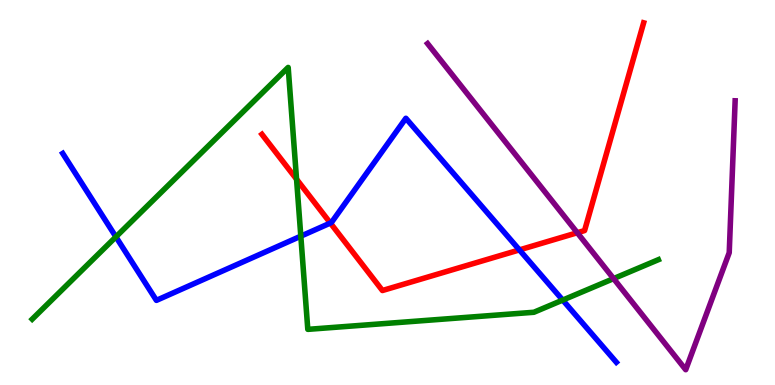[{'lines': ['blue', 'red'], 'intersections': [{'x': 4.26, 'y': 4.21}, {'x': 6.7, 'y': 3.51}]}, {'lines': ['green', 'red'], 'intersections': [{'x': 3.83, 'y': 5.35}]}, {'lines': ['purple', 'red'], 'intersections': [{'x': 7.45, 'y': 3.96}]}, {'lines': ['blue', 'green'], 'intersections': [{'x': 1.5, 'y': 3.85}, {'x': 3.88, 'y': 3.87}, {'x': 7.26, 'y': 2.21}]}, {'lines': ['blue', 'purple'], 'intersections': []}, {'lines': ['green', 'purple'], 'intersections': [{'x': 7.92, 'y': 2.76}]}]